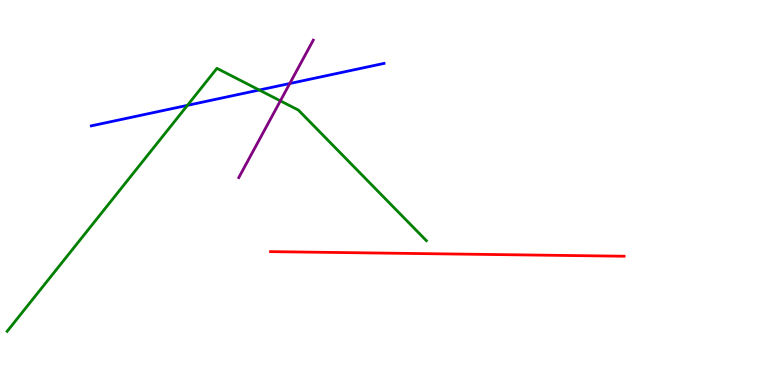[{'lines': ['blue', 'red'], 'intersections': []}, {'lines': ['green', 'red'], 'intersections': []}, {'lines': ['purple', 'red'], 'intersections': []}, {'lines': ['blue', 'green'], 'intersections': [{'x': 2.42, 'y': 7.26}, {'x': 3.35, 'y': 7.66}]}, {'lines': ['blue', 'purple'], 'intersections': [{'x': 3.74, 'y': 7.83}]}, {'lines': ['green', 'purple'], 'intersections': [{'x': 3.62, 'y': 7.38}]}]